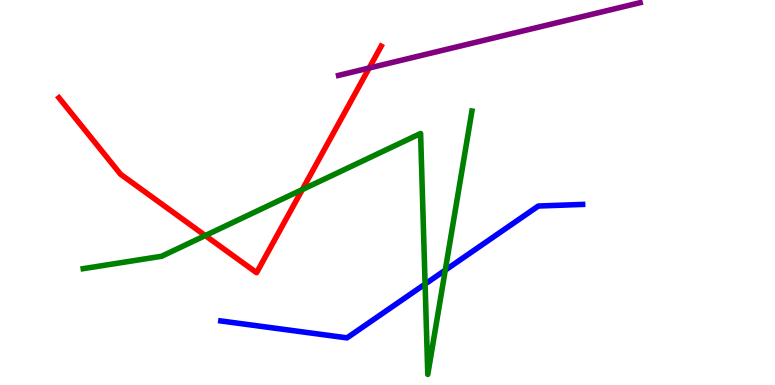[{'lines': ['blue', 'red'], 'intersections': []}, {'lines': ['green', 'red'], 'intersections': [{'x': 2.65, 'y': 3.88}, {'x': 3.9, 'y': 5.08}]}, {'lines': ['purple', 'red'], 'intersections': [{'x': 4.76, 'y': 8.23}]}, {'lines': ['blue', 'green'], 'intersections': [{'x': 5.49, 'y': 2.62}, {'x': 5.75, 'y': 2.98}]}, {'lines': ['blue', 'purple'], 'intersections': []}, {'lines': ['green', 'purple'], 'intersections': []}]